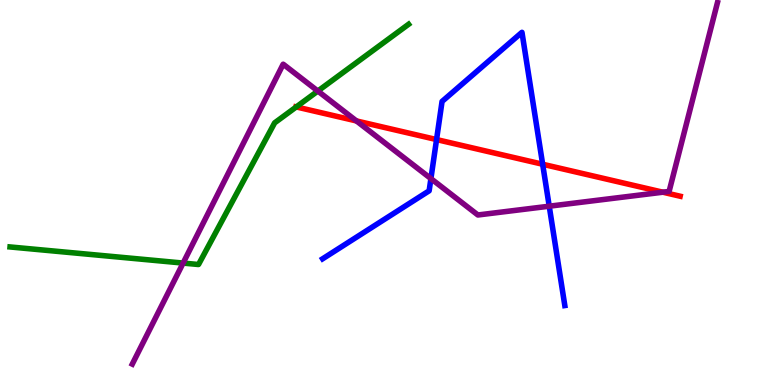[{'lines': ['blue', 'red'], 'intersections': [{'x': 5.63, 'y': 6.37}, {'x': 7.0, 'y': 5.73}]}, {'lines': ['green', 'red'], 'intersections': [{'x': 3.82, 'y': 7.22}]}, {'lines': ['purple', 'red'], 'intersections': [{'x': 4.6, 'y': 6.86}, {'x': 8.55, 'y': 5.01}]}, {'lines': ['blue', 'green'], 'intersections': []}, {'lines': ['blue', 'purple'], 'intersections': [{'x': 5.56, 'y': 5.36}, {'x': 7.09, 'y': 4.64}]}, {'lines': ['green', 'purple'], 'intersections': [{'x': 2.36, 'y': 3.17}, {'x': 4.1, 'y': 7.64}]}]